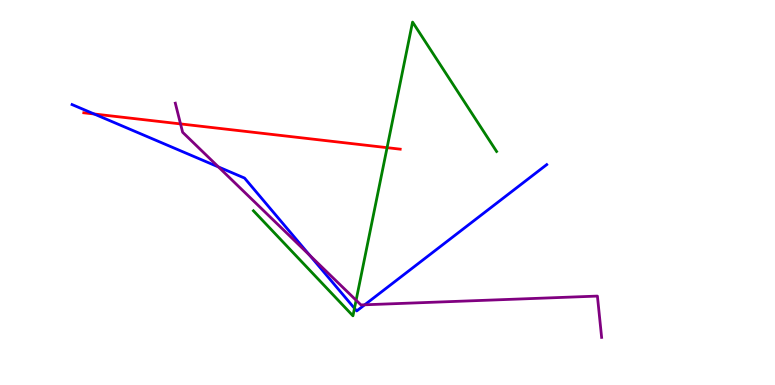[{'lines': ['blue', 'red'], 'intersections': [{'x': 1.21, 'y': 7.04}]}, {'lines': ['green', 'red'], 'intersections': [{'x': 4.99, 'y': 6.16}]}, {'lines': ['purple', 'red'], 'intersections': [{'x': 2.33, 'y': 6.78}]}, {'lines': ['blue', 'green'], 'intersections': [{'x': 4.57, 'y': 1.99}]}, {'lines': ['blue', 'purple'], 'intersections': [{'x': 2.82, 'y': 5.66}, {'x': 4.0, 'y': 3.37}, {'x': 4.71, 'y': 2.08}]}, {'lines': ['green', 'purple'], 'intersections': [{'x': 4.6, 'y': 2.2}]}]